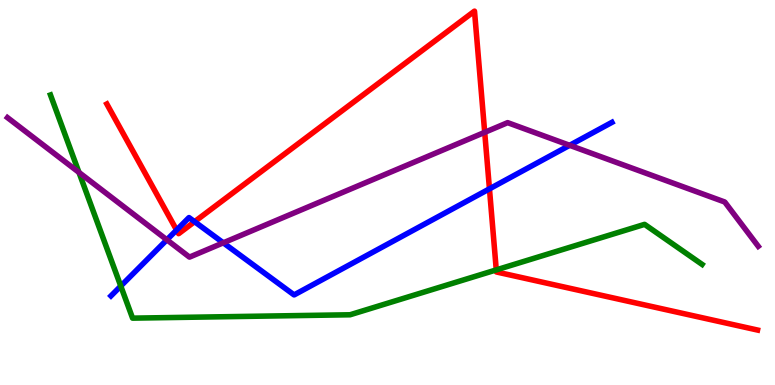[{'lines': ['blue', 'red'], 'intersections': [{'x': 2.28, 'y': 4.02}, {'x': 2.51, 'y': 4.24}, {'x': 6.32, 'y': 5.09}]}, {'lines': ['green', 'red'], 'intersections': [{'x': 6.4, 'y': 2.99}]}, {'lines': ['purple', 'red'], 'intersections': [{'x': 6.25, 'y': 6.56}]}, {'lines': ['blue', 'green'], 'intersections': [{'x': 1.56, 'y': 2.57}]}, {'lines': ['blue', 'purple'], 'intersections': [{'x': 2.15, 'y': 3.77}, {'x': 2.88, 'y': 3.69}, {'x': 7.35, 'y': 6.23}]}, {'lines': ['green', 'purple'], 'intersections': [{'x': 1.02, 'y': 5.52}]}]